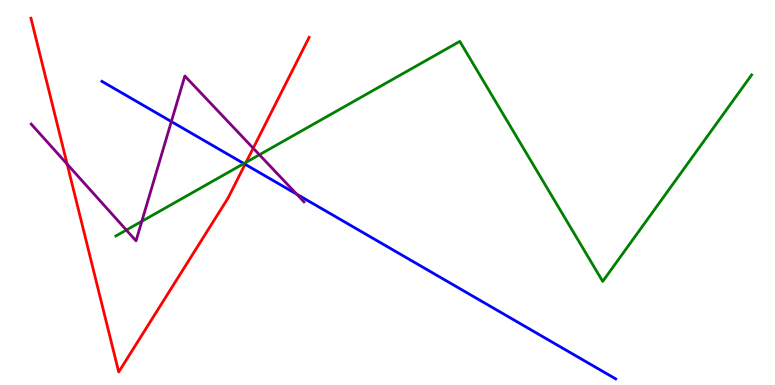[{'lines': ['blue', 'red'], 'intersections': [{'x': 3.16, 'y': 5.73}]}, {'lines': ['green', 'red'], 'intersections': [{'x': 3.18, 'y': 5.78}]}, {'lines': ['purple', 'red'], 'intersections': [{'x': 0.866, 'y': 5.74}, {'x': 3.27, 'y': 6.15}]}, {'lines': ['blue', 'green'], 'intersections': [{'x': 3.15, 'y': 5.75}]}, {'lines': ['blue', 'purple'], 'intersections': [{'x': 2.21, 'y': 6.84}, {'x': 3.83, 'y': 4.96}]}, {'lines': ['green', 'purple'], 'intersections': [{'x': 1.63, 'y': 4.02}, {'x': 1.83, 'y': 4.25}, {'x': 3.35, 'y': 5.98}]}]